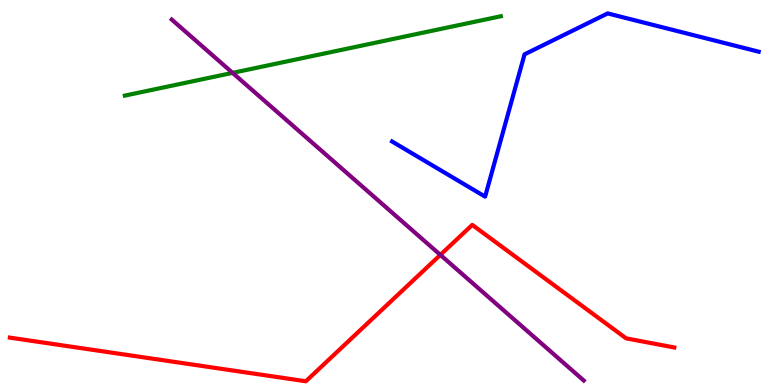[{'lines': ['blue', 'red'], 'intersections': []}, {'lines': ['green', 'red'], 'intersections': []}, {'lines': ['purple', 'red'], 'intersections': [{'x': 5.68, 'y': 3.38}]}, {'lines': ['blue', 'green'], 'intersections': []}, {'lines': ['blue', 'purple'], 'intersections': []}, {'lines': ['green', 'purple'], 'intersections': [{'x': 3.0, 'y': 8.11}]}]